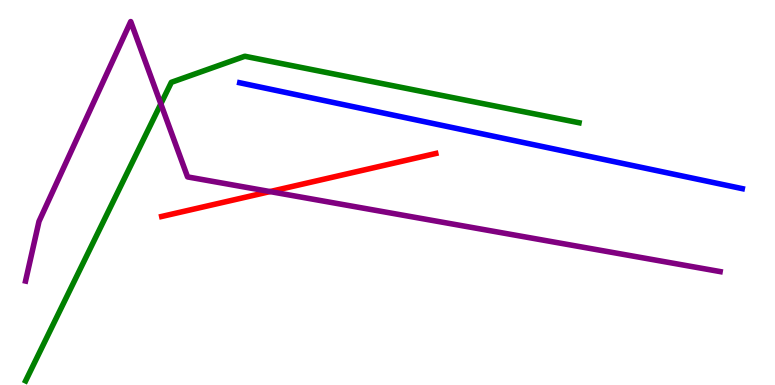[{'lines': ['blue', 'red'], 'intersections': []}, {'lines': ['green', 'red'], 'intersections': []}, {'lines': ['purple', 'red'], 'intersections': [{'x': 3.48, 'y': 5.02}]}, {'lines': ['blue', 'green'], 'intersections': []}, {'lines': ['blue', 'purple'], 'intersections': []}, {'lines': ['green', 'purple'], 'intersections': [{'x': 2.08, 'y': 7.3}]}]